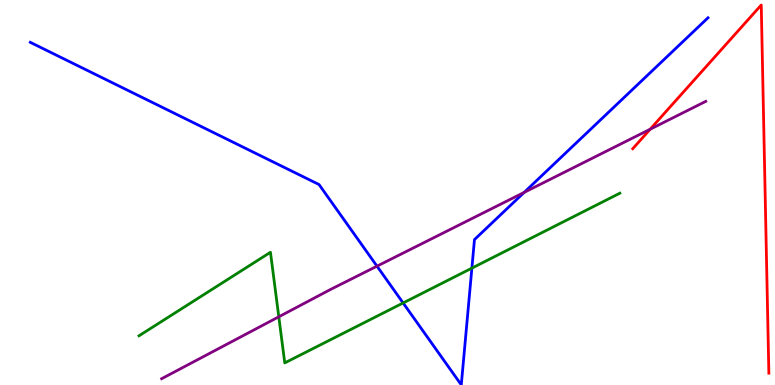[{'lines': ['blue', 'red'], 'intersections': []}, {'lines': ['green', 'red'], 'intersections': []}, {'lines': ['purple', 'red'], 'intersections': [{'x': 8.39, 'y': 6.64}]}, {'lines': ['blue', 'green'], 'intersections': [{'x': 5.2, 'y': 2.13}, {'x': 6.09, 'y': 3.04}]}, {'lines': ['blue', 'purple'], 'intersections': [{'x': 4.86, 'y': 3.09}, {'x': 6.76, 'y': 5.0}]}, {'lines': ['green', 'purple'], 'intersections': [{'x': 3.6, 'y': 1.77}]}]